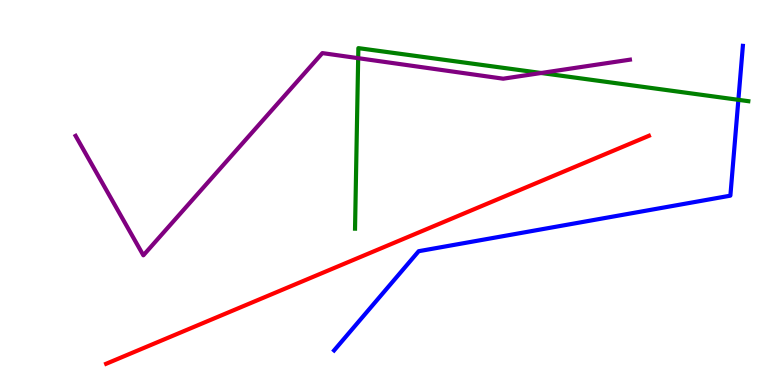[{'lines': ['blue', 'red'], 'intersections': []}, {'lines': ['green', 'red'], 'intersections': []}, {'lines': ['purple', 'red'], 'intersections': []}, {'lines': ['blue', 'green'], 'intersections': [{'x': 9.53, 'y': 7.41}]}, {'lines': ['blue', 'purple'], 'intersections': []}, {'lines': ['green', 'purple'], 'intersections': [{'x': 4.62, 'y': 8.49}, {'x': 6.98, 'y': 8.1}]}]